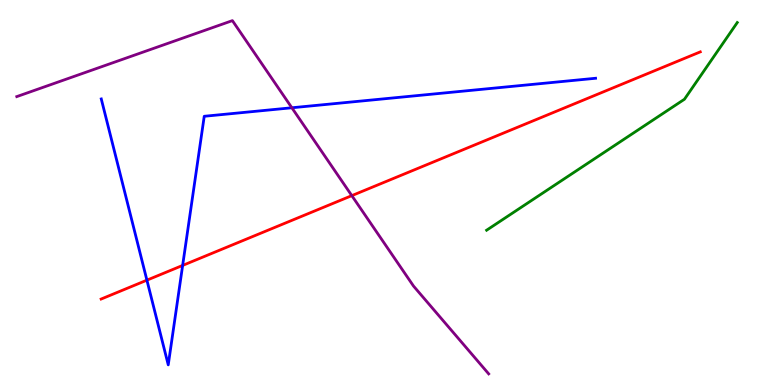[{'lines': ['blue', 'red'], 'intersections': [{'x': 1.9, 'y': 2.72}, {'x': 2.36, 'y': 3.11}]}, {'lines': ['green', 'red'], 'intersections': []}, {'lines': ['purple', 'red'], 'intersections': [{'x': 4.54, 'y': 4.92}]}, {'lines': ['blue', 'green'], 'intersections': []}, {'lines': ['blue', 'purple'], 'intersections': [{'x': 3.77, 'y': 7.2}]}, {'lines': ['green', 'purple'], 'intersections': []}]